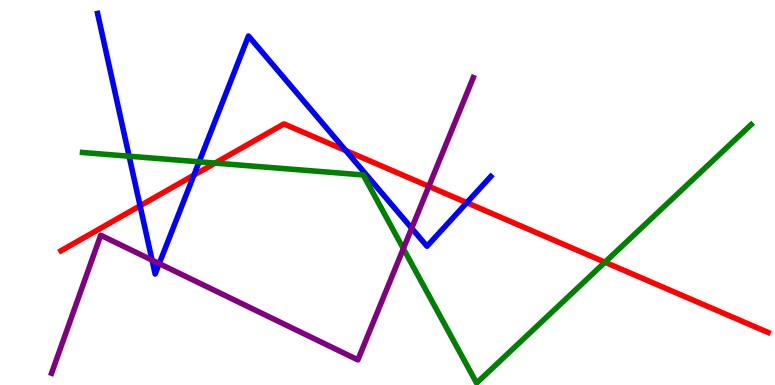[{'lines': ['blue', 'red'], 'intersections': [{'x': 1.81, 'y': 4.66}, {'x': 2.5, 'y': 5.45}, {'x': 4.46, 'y': 6.09}, {'x': 6.02, 'y': 4.74}]}, {'lines': ['green', 'red'], 'intersections': [{'x': 2.78, 'y': 5.76}, {'x': 7.81, 'y': 3.19}]}, {'lines': ['purple', 'red'], 'intersections': [{'x': 5.53, 'y': 5.16}]}, {'lines': ['blue', 'green'], 'intersections': [{'x': 1.67, 'y': 5.94}, {'x': 2.57, 'y': 5.8}]}, {'lines': ['blue', 'purple'], 'intersections': [{'x': 1.96, 'y': 3.24}, {'x': 2.05, 'y': 3.15}, {'x': 5.31, 'y': 4.07}]}, {'lines': ['green', 'purple'], 'intersections': [{'x': 5.2, 'y': 3.54}]}]